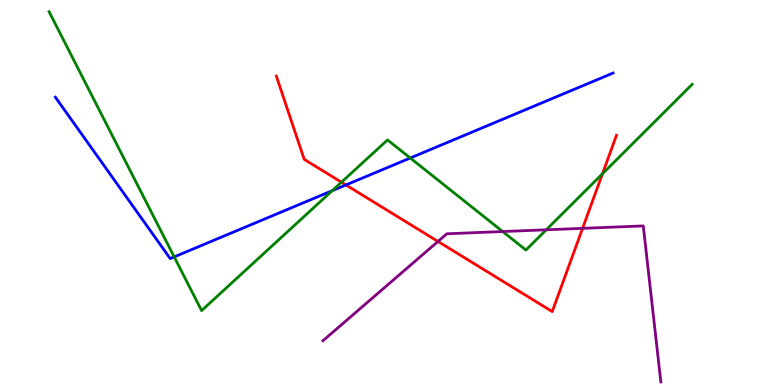[{'lines': ['blue', 'red'], 'intersections': [{'x': 4.46, 'y': 5.2}]}, {'lines': ['green', 'red'], 'intersections': [{'x': 4.41, 'y': 5.27}, {'x': 7.77, 'y': 5.49}]}, {'lines': ['purple', 'red'], 'intersections': [{'x': 5.65, 'y': 3.73}, {'x': 7.52, 'y': 4.07}]}, {'lines': ['blue', 'green'], 'intersections': [{'x': 2.25, 'y': 3.33}, {'x': 4.29, 'y': 5.05}, {'x': 5.29, 'y': 5.9}]}, {'lines': ['blue', 'purple'], 'intersections': []}, {'lines': ['green', 'purple'], 'intersections': [{'x': 6.49, 'y': 3.99}, {'x': 7.05, 'y': 4.03}]}]